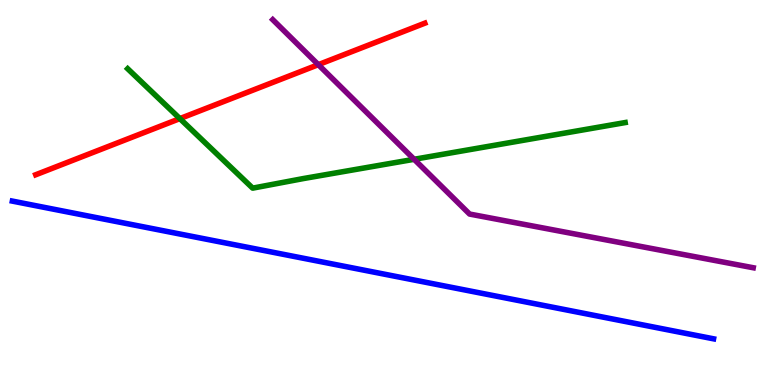[{'lines': ['blue', 'red'], 'intersections': []}, {'lines': ['green', 'red'], 'intersections': [{'x': 2.32, 'y': 6.92}]}, {'lines': ['purple', 'red'], 'intersections': [{'x': 4.11, 'y': 8.32}]}, {'lines': ['blue', 'green'], 'intersections': []}, {'lines': ['blue', 'purple'], 'intersections': []}, {'lines': ['green', 'purple'], 'intersections': [{'x': 5.34, 'y': 5.86}]}]